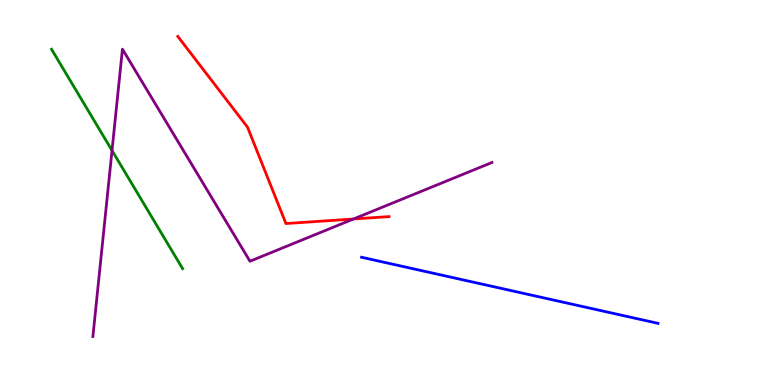[{'lines': ['blue', 'red'], 'intersections': []}, {'lines': ['green', 'red'], 'intersections': []}, {'lines': ['purple', 'red'], 'intersections': [{'x': 4.56, 'y': 4.31}]}, {'lines': ['blue', 'green'], 'intersections': []}, {'lines': ['blue', 'purple'], 'intersections': []}, {'lines': ['green', 'purple'], 'intersections': [{'x': 1.45, 'y': 6.09}]}]